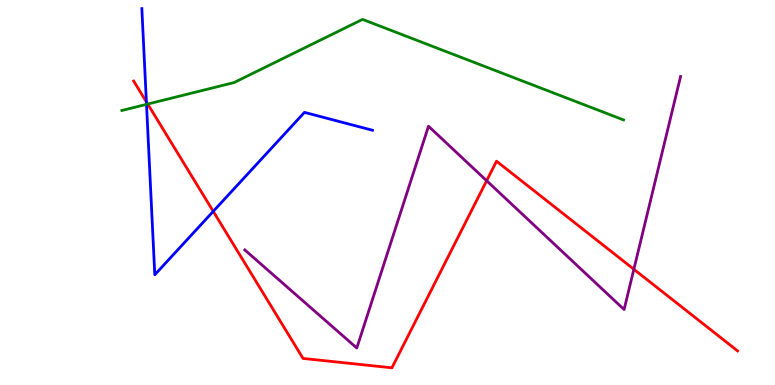[{'lines': ['blue', 'red'], 'intersections': [{'x': 1.89, 'y': 7.35}, {'x': 2.75, 'y': 4.51}]}, {'lines': ['green', 'red'], 'intersections': [{'x': 1.91, 'y': 7.3}]}, {'lines': ['purple', 'red'], 'intersections': [{'x': 6.28, 'y': 5.31}, {'x': 8.18, 'y': 3.01}]}, {'lines': ['blue', 'green'], 'intersections': [{'x': 1.89, 'y': 7.29}]}, {'lines': ['blue', 'purple'], 'intersections': []}, {'lines': ['green', 'purple'], 'intersections': []}]